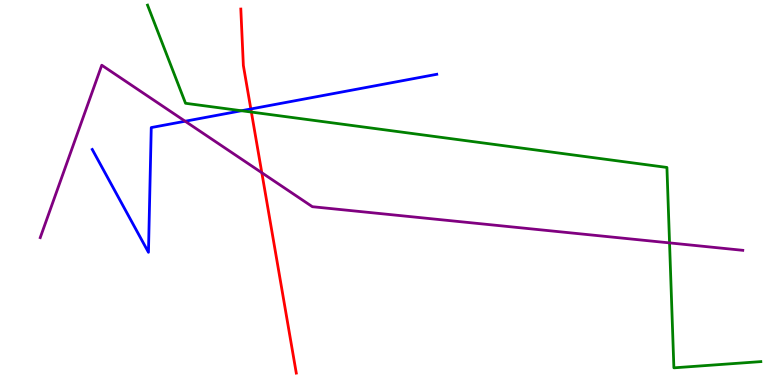[{'lines': ['blue', 'red'], 'intersections': [{'x': 3.24, 'y': 7.17}]}, {'lines': ['green', 'red'], 'intersections': [{'x': 3.24, 'y': 7.09}]}, {'lines': ['purple', 'red'], 'intersections': [{'x': 3.38, 'y': 5.51}]}, {'lines': ['blue', 'green'], 'intersections': [{'x': 3.12, 'y': 7.12}]}, {'lines': ['blue', 'purple'], 'intersections': [{'x': 2.39, 'y': 6.85}]}, {'lines': ['green', 'purple'], 'intersections': [{'x': 8.64, 'y': 3.69}]}]